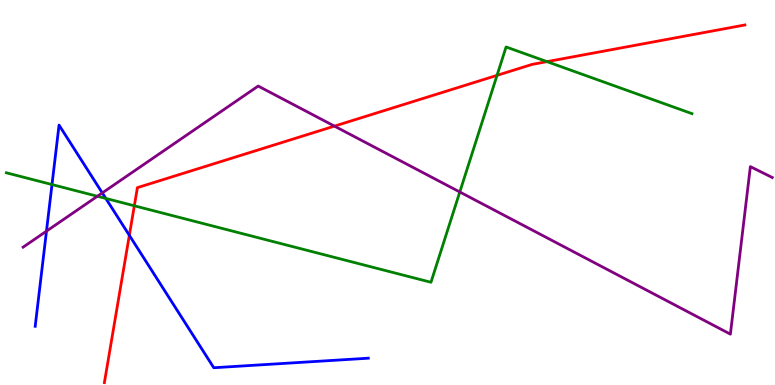[{'lines': ['blue', 'red'], 'intersections': [{'x': 1.67, 'y': 3.89}]}, {'lines': ['green', 'red'], 'intersections': [{'x': 1.73, 'y': 4.65}, {'x': 6.41, 'y': 8.04}, {'x': 7.06, 'y': 8.4}]}, {'lines': ['purple', 'red'], 'intersections': [{'x': 4.32, 'y': 6.72}]}, {'lines': ['blue', 'green'], 'intersections': [{'x': 0.671, 'y': 5.21}, {'x': 1.37, 'y': 4.85}]}, {'lines': ['blue', 'purple'], 'intersections': [{'x': 0.6, 'y': 4.0}, {'x': 1.32, 'y': 4.99}]}, {'lines': ['green', 'purple'], 'intersections': [{'x': 1.26, 'y': 4.9}, {'x': 5.93, 'y': 5.01}]}]